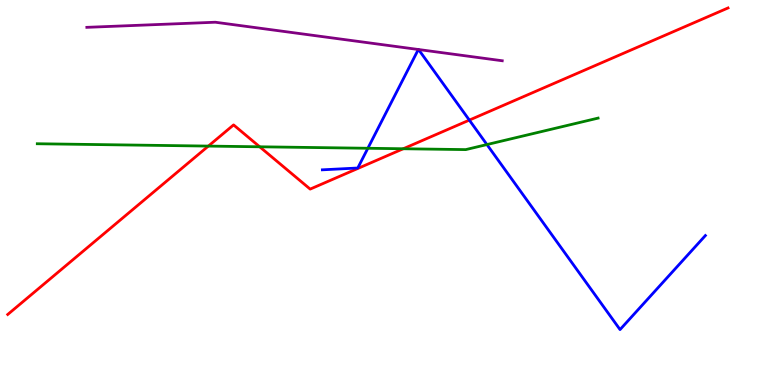[{'lines': ['blue', 'red'], 'intersections': [{'x': 6.06, 'y': 6.88}]}, {'lines': ['green', 'red'], 'intersections': [{'x': 2.69, 'y': 6.21}, {'x': 3.35, 'y': 6.19}, {'x': 5.2, 'y': 6.14}]}, {'lines': ['purple', 'red'], 'intersections': []}, {'lines': ['blue', 'green'], 'intersections': [{'x': 4.75, 'y': 6.15}, {'x': 6.28, 'y': 6.25}]}, {'lines': ['blue', 'purple'], 'intersections': [{'x': 5.4, 'y': 8.71}, {'x': 5.4, 'y': 8.71}]}, {'lines': ['green', 'purple'], 'intersections': []}]